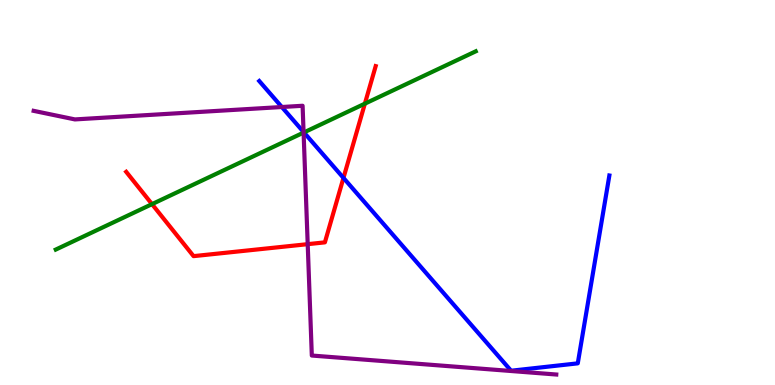[{'lines': ['blue', 'red'], 'intersections': [{'x': 4.43, 'y': 5.38}]}, {'lines': ['green', 'red'], 'intersections': [{'x': 1.96, 'y': 4.7}, {'x': 4.71, 'y': 7.31}]}, {'lines': ['purple', 'red'], 'intersections': [{'x': 3.97, 'y': 3.66}]}, {'lines': ['blue', 'green'], 'intersections': [{'x': 3.92, 'y': 6.56}]}, {'lines': ['blue', 'purple'], 'intersections': [{'x': 3.64, 'y': 7.22}, {'x': 3.92, 'y': 6.57}]}, {'lines': ['green', 'purple'], 'intersections': [{'x': 3.92, 'y': 6.56}]}]